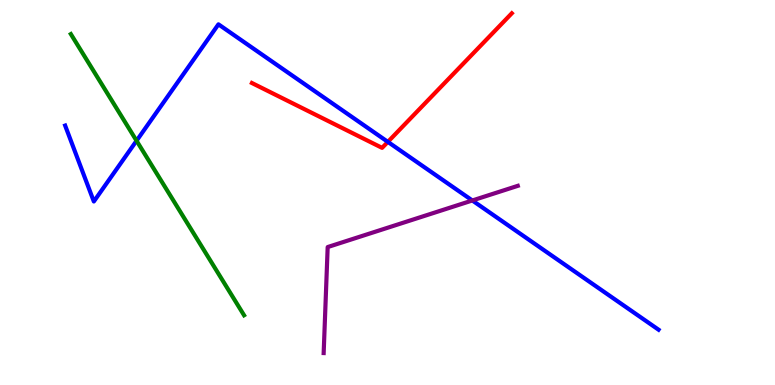[{'lines': ['blue', 'red'], 'intersections': [{'x': 5.0, 'y': 6.31}]}, {'lines': ['green', 'red'], 'intersections': []}, {'lines': ['purple', 'red'], 'intersections': []}, {'lines': ['blue', 'green'], 'intersections': [{'x': 1.76, 'y': 6.34}]}, {'lines': ['blue', 'purple'], 'intersections': [{'x': 6.09, 'y': 4.79}]}, {'lines': ['green', 'purple'], 'intersections': []}]